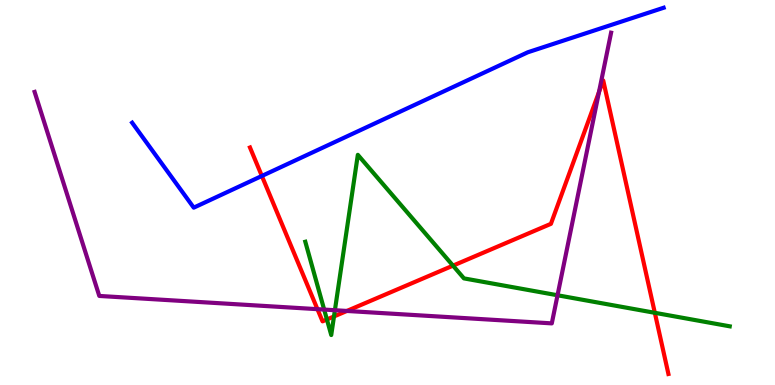[{'lines': ['blue', 'red'], 'intersections': [{'x': 3.38, 'y': 5.43}]}, {'lines': ['green', 'red'], 'intersections': [{'x': 4.22, 'y': 1.7}, {'x': 4.31, 'y': 1.78}, {'x': 5.85, 'y': 3.1}, {'x': 8.45, 'y': 1.88}]}, {'lines': ['purple', 'red'], 'intersections': [{'x': 4.1, 'y': 1.97}, {'x': 4.48, 'y': 1.92}, {'x': 7.73, 'y': 7.61}]}, {'lines': ['blue', 'green'], 'intersections': []}, {'lines': ['blue', 'purple'], 'intersections': []}, {'lines': ['green', 'purple'], 'intersections': [{'x': 4.18, 'y': 1.96}, {'x': 4.32, 'y': 1.94}, {'x': 7.19, 'y': 2.33}]}]